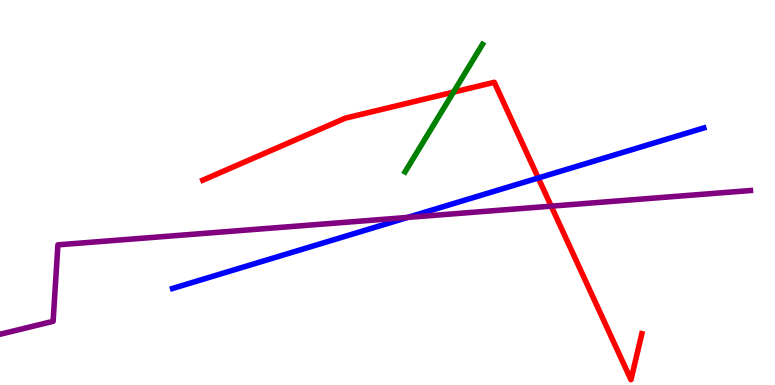[{'lines': ['blue', 'red'], 'intersections': [{'x': 6.95, 'y': 5.38}]}, {'lines': ['green', 'red'], 'intersections': [{'x': 5.85, 'y': 7.61}]}, {'lines': ['purple', 'red'], 'intersections': [{'x': 7.11, 'y': 4.65}]}, {'lines': ['blue', 'green'], 'intersections': []}, {'lines': ['blue', 'purple'], 'intersections': [{'x': 5.26, 'y': 4.35}]}, {'lines': ['green', 'purple'], 'intersections': []}]